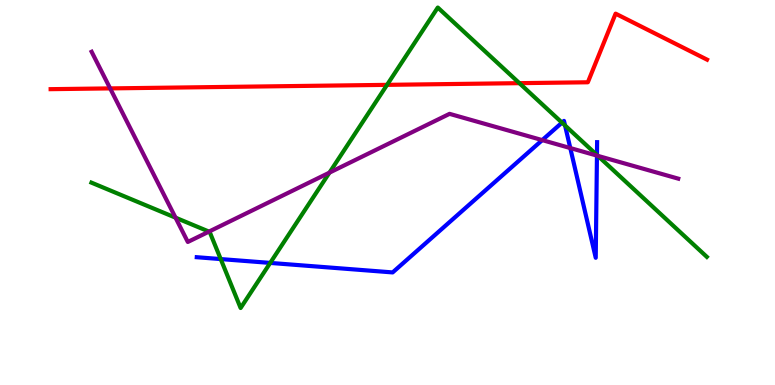[{'lines': ['blue', 'red'], 'intersections': []}, {'lines': ['green', 'red'], 'intersections': [{'x': 4.99, 'y': 7.8}, {'x': 6.7, 'y': 7.84}]}, {'lines': ['purple', 'red'], 'intersections': [{'x': 1.42, 'y': 7.7}]}, {'lines': ['blue', 'green'], 'intersections': [{'x': 2.85, 'y': 3.27}, {'x': 3.49, 'y': 3.17}, {'x': 7.25, 'y': 6.81}, {'x': 7.29, 'y': 6.74}, {'x': 7.7, 'y': 5.97}]}, {'lines': ['blue', 'purple'], 'intersections': [{'x': 7.0, 'y': 6.36}, {'x': 7.36, 'y': 6.15}, {'x': 7.7, 'y': 5.96}]}, {'lines': ['green', 'purple'], 'intersections': [{'x': 2.26, 'y': 4.35}, {'x': 2.7, 'y': 3.98}, {'x': 4.25, 'y': 5.52}, {'x': 7.71, 'y': 5.95}]}]